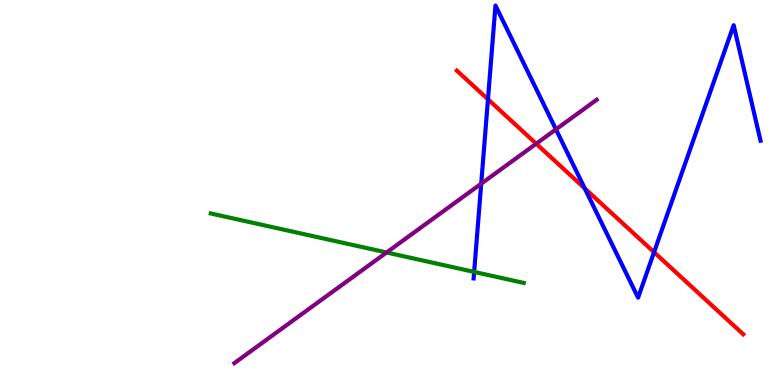[{'lines': ['blue', 'red'], 'intersections': [{'x': 6.3, 'y': 7.42}, {'x': 7.55, 'y': 5.11}, {'x': 8.44, 'y': 3.45}]}, {'lines': ['green', 'red'], 'intersections': []}, {'lines': ['purple', 'red'], 'intersections': [{'x': 6.92, 'y': 6.27}]}, {'lines': ['blue', 'green'], 'intersections': [{'x': 6.12, 'y': 2.94}]}, {'lines': ['blue', 'purple'], 'intersections': [{'x': 6.21, 'y': 5.23}, {'x': 7.17, 'y': 6.64}]}, {'lines': ['green', 'purple'], 'intersections': [{'x': 4.99, 'y': 3.44}]}]